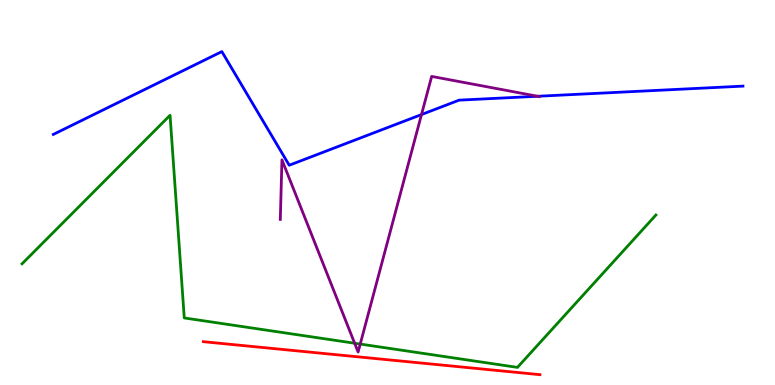[{'lines': ['blue', 'red'], 'intersections': []}, {'lines': ['green', 'red'], 'intersections': []}, {'lines': ['purple', 'red'], 'intersections': []}, {'lines': ['blue', 'green'], 'intersections': []}, {'lines': ['blue', 'purple'], 'intersections': [{'x': 5.44, 'y': 7.02}, {'x': 6.94, 'y': 7.5}]}, {'lines': ['green', 'purple'], 'intersections': [{'x': 4.58, 'y': 1.08}, {'x': 4.65, 'y': 1.06}]}]